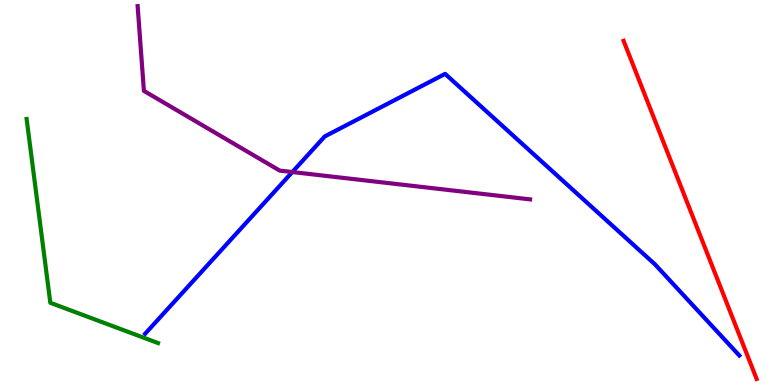[{'lines': ['blue', 'red'], 'intersections': []}, {'lines': ['green', 'red'], 'intersections': []}, {'lines': ['purple', 'red'], 'intersections': []}, {'lines': ['blue', 'green'], 'intersections': []}, {'lines': ['blue', 'purple'], 'intersections': [{'x': 3.77, 'y': 5.53}]}, {'lines': ['green', 'purple'], 'intersections': []}]